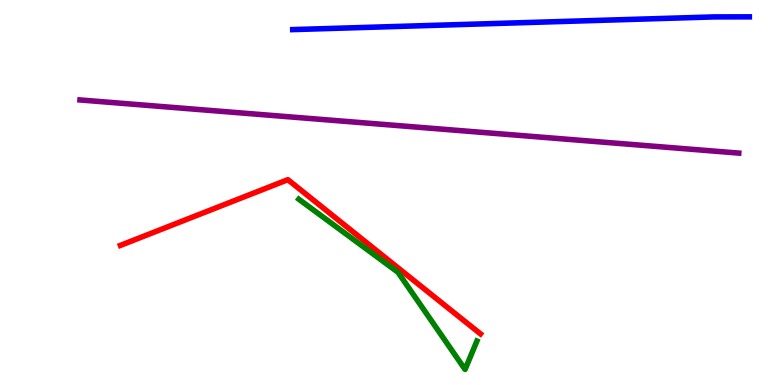[{'lines': ['blue', 'red'], 'intersections': []}, {'lines': ['green', 'red'], 'intersections': []}, {'lines': ['purple', 'red'], 'intersections': []}, {'lines': ['blue', 'green'], 'intersections': []}, {'lines': ['blue', 'purple'], 'intersections': []}, {'lines': ['green', 'purple'], 'intersections': []}]